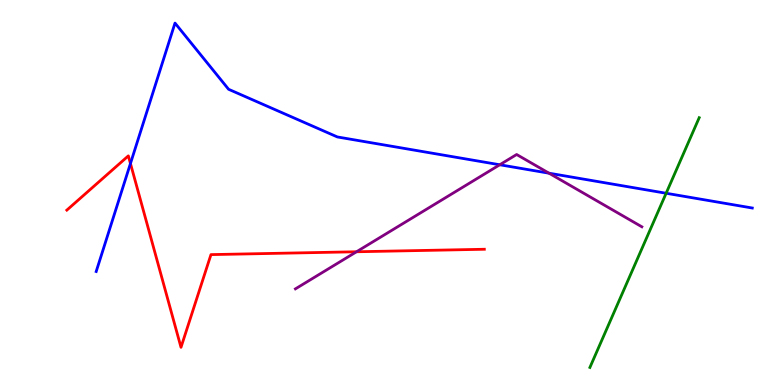[{'lines': ['blue', 'red'], 'intersections': [{'x': 1.68, 'y': 5.75}]}, {'lines': ['green', 'red'], 'intersections': []}, {'lines': ['purple', 'red'], 'intersections': [{'x': 4.6, 'y': 3.46}]}, {'lines': ['blue', 'green'], 'intersections': [{'x': 8.6, 'y': 4.98}]}, {'lines': ['blue', 'purple'], 'intersections': [{'x': 6.45, 'y': 5.72}, {'x': 7.08, 'y': 5.5}]}, {'lines': ['green', 'purple'], 'intersections': []}]